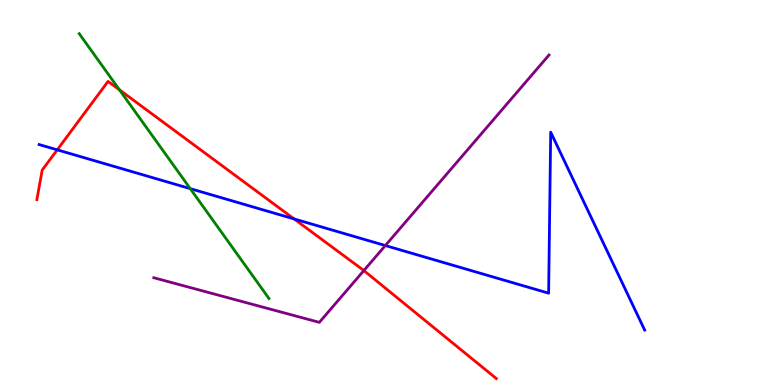[{'lines': ['blue', 'red'], 'intersections': [{'x': 0.738, 'y': 6.11}, {'x': 3.79, 'y': 4.31}]}, {'lines': ['green', 'red'], 'intersections': [{'x': 1.54, 'y': 7.67}]}, {'lines': ['purple', 'red'], 'intersections': [{'x': 4.69, 'y': 2.97}]}, {'lines': ['blue', 'green'], 'intersections': [{'x': 2.45, 'y': 5.1}]}, {'lines': ['blue', 'purple'], 'intersections': [{'x': 4.97, 'y': 3.62}]}, {'lines': ['green', 'purple'], 'intersections': []}]